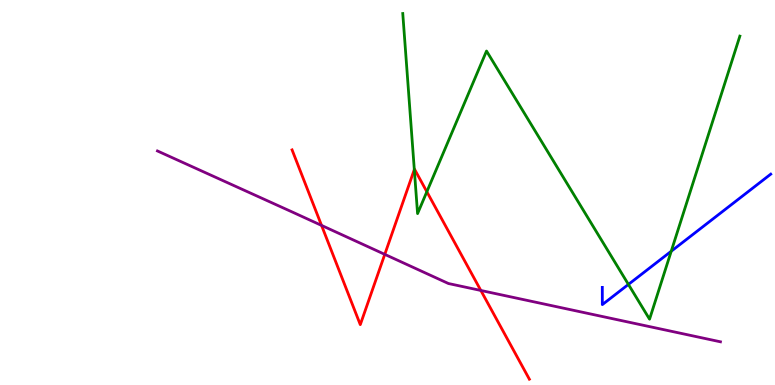[{'lines': ['blue', 'red'], 'intersections': []}, {'lines': ['green', 'red'], 'intersections': [{'x': 5.35, 'y': 5.6}, {'x': 5.51, 'y': 5.02}]}, {'lines': ['purple', 'red'], 'intersections': [{'x': 4.15, 'y': 4.15}, {'x': 4.96, 'y': 3.39}, {'x': 6.2, 'y': 2.46}]}, {'lines': ['blue', 'green'], 'intersections': [{'x': 8.11, 'y': 2.61}, {'x': 8.66, 'y': 3.47}]}, {'lines': ['blue', 'purple'], 'intersections': []}, {'lines': ['green', 'purple'], 'intersections': []}]